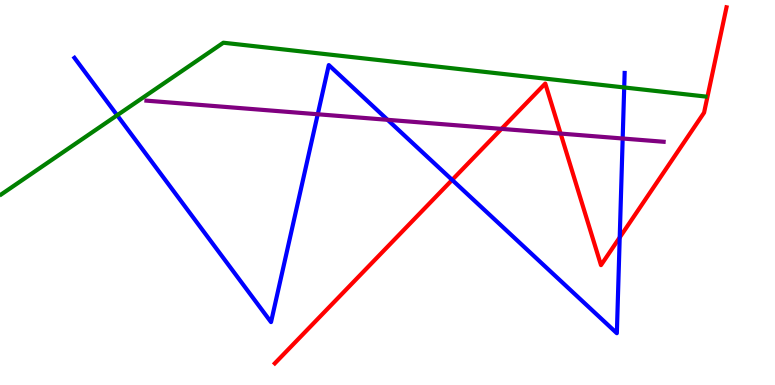[{'lines': ['blue', 'red'], 'intersections': [{'x': 5.83, 'y': 5.33}, {'x': 8.0, 'y': 3.83}]}, {'lines': ['green', 'red'], 'intersections': []}, {'lines': ['purple', 'red'], 'intersections': [{'x': 6.47, 'y': 6.65}, {'x': 7.23, 'y': 6.53}]}, {'lines': ['blue', 'green'], 'intersections': [{'x': 1.51, 'y': 7.01}, {'x': 8.05, 'y': 7.73}]}, {'lines': ['blue', 'purple'], 'intersections': [{'x': 4.1, 'y': 7.03}, {'x': 5.0, 'y': 6.89}, {'x': 8.03, 'y': 6.4}]}, {'lines': ['green', 'purple'], 'intersections': []}]